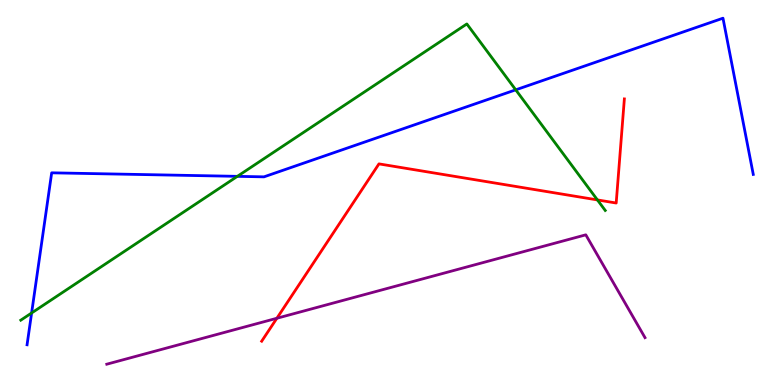[{'lines': ['blue', 'red'], 'intersections': []}, {'lines': ['green', 'red'], 'intersections': [{'x': 7.71, 'y': 4.81}]}, {'lines': ['purple', 'red'], 'intersections': [{'x': 3.57, 'y': 1.73}]}, {'lines': ['blue', 'green'], 'intersections': [{'x': 0.408, 'y': 1.87}, {'x': 3.06, 'y': 5.42}, {'x': 6.65, 'y': 7.67}]}, {'lines': ['blue', 'purple'], 'intersections': []}, {'lines': ['green', 'purple'], 'intersections': []}]